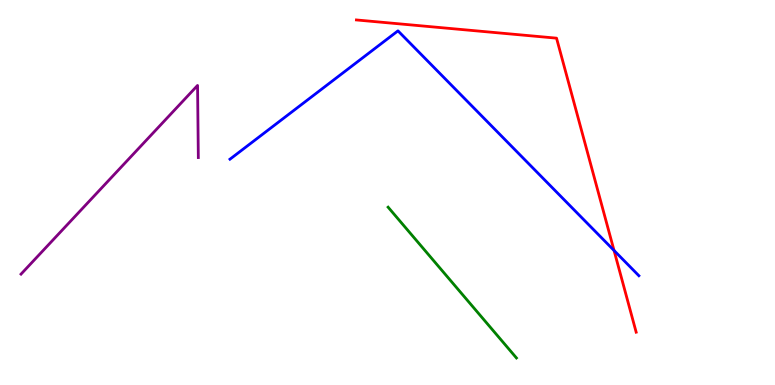[{'lines': ['blue', 'red'], 'intersections': [{'x': 7.92, 'y': 3.49}]}, {'lines': ['green', 'red'], 'intersections': []}, {'lines': ['purple', 'red'], 'intersections': []}, {'lines': ['blue', 'green'], 'intersections': []}, {'lines': ['blue', 'purple'], 'intersections': []}, {'lines': ['green', 'purple'], 'intersections': []}]